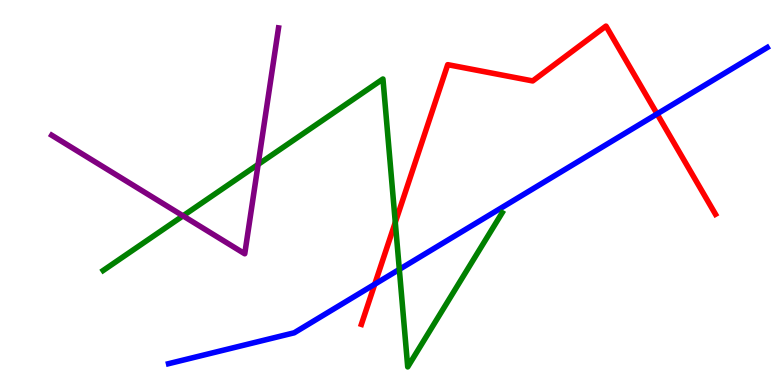[{'lines': ['blue', 'red'], 'intersections': [{'x': 4.84, 'y': 2.62}, {'x': 8.48, 'y': 7.04}]}, {'lines': ['green', 'red'], 'intersections': [{'x': 5.1, 'y': 4.22}]}, {'lines': ['purple', 'red'], 'intersections': []}, {'lines': ['blue', 'green'], 'intersections': [{'x': 5.15, 'y': 3.0}]}, {'lines': ['blue', 'purple'], 'intersections': []}, {'lines': ['green', 'purple'], 'intersections': [{'x': 2.36, 'y': 4.39}, {'x': 3.33, 'y': 5.73}]}]